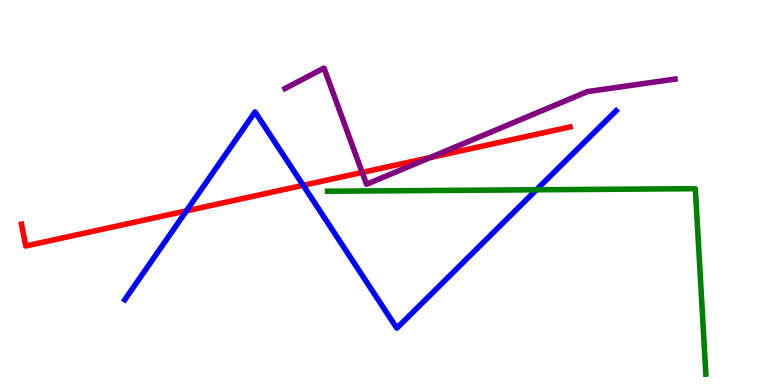[{'lines': ['blue', 'red'], 'intersections': [{'x': 2.41, 'y': 4.52}, {'x': 3.91, 'y': 5.19}]}, {'lines': ['green', 'red'], 'intersections': []}, {'lines': ['purple', 'red'], 'intersections': [{'x': 4.67, 'y': 5.52}, {'x': 5.55, 'y': 5.91}]}, {'lines': ['blue', 'green'], 'intersections': [{'x': 6.92, 'y': 5.07}]}, {'lines': ['blue', 'purple'], 'intersections': []}, {'lines': ['green', 'purple'], 'intersections': []}]